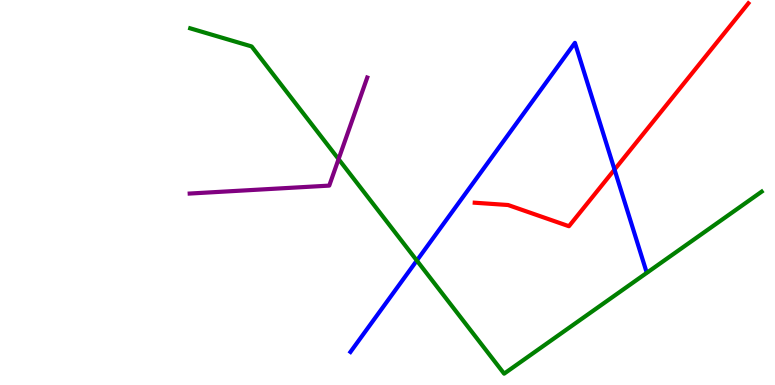[{'lines': ['blue', 'red'], 'intersections': [{'x': 7.93, 'y': 5.6}]}, {'lines': ['green', 'red'], 'intersections': []}, {'lines': ['purple', 'red'], 'intersections': []}, {'lines': ['blue', 'green'], 'intersections': [{'x': 5.38, 'y': 3.23}]}, {'lines': ['blue', 'purple'], 'intersections': []}, {'lines': ['green', 'purple'], 'intersections': [{'x': 4.37, 'y': 5.87}]}]